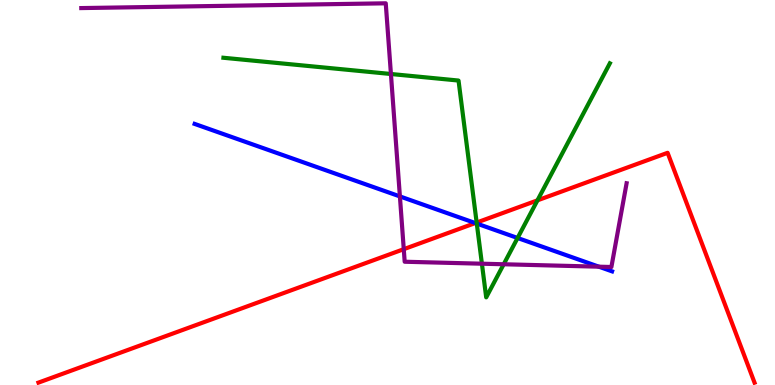[{'lines': ['blue', 'red'], 'intersections': [{'x': 6.13, 'y': 4.21}]}, {'lines': ['green', 'red'], 'intersections': [{'x': 6.15, 'y': 4.22}, {'x': 6.94, 'y': 4.8}]}, {'lines': ['purple', 'red'], 'intersections': [{'x': 5.21, 'y': 3.53}]}, {'lines': ['blue', 'green'], 'intersections': [{'x': 6.15, 'y': 4.19}, {'x': 6.68, 'y': 3.82}]}, {'lines': ['blue', 'purple'], 'intersections': [{'x': 5.16, 'y': 4.9}, {'x': 7.73, 'y': 3.07}]}, {'lines': ['green', 'purple'], 'intersections': [{'x': 5.04, 'y': 8.08}, {'x': 6.22, 'y': 3.15}, {'x': 6.5, 'y': 3.14}]}]